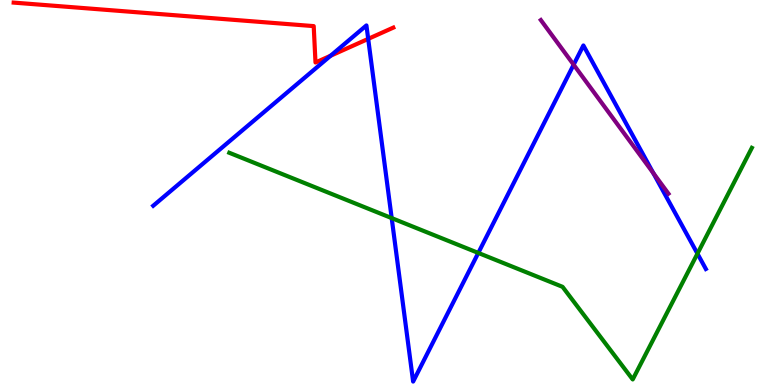[{'lines': ['blue', 'red'], 'intersections': [{'x': 4.27, 'y': 8.55}, {'x': 4.75, 'y': 8.99}]}, {'lines': ['green', 'red'], 'intersections': []}, {'lines': ['purple', 'red'], 'intersections': []}, {'lines': ['blue', 'green'], 'intersections': [{'x': 5.05, 'y': 4.34}, {'x': 6.17, 'y': 3.43}, {'x': 9.0, 'y': 3.41}]}, {'lines': ['blue', 'purple'], 'intersections': [{'x': 7.4, 'y': 8.32}, {'x': 8.43, 'y': 5.5}]}, {'lines': ['green', 'purple'], 'intersections': []}]